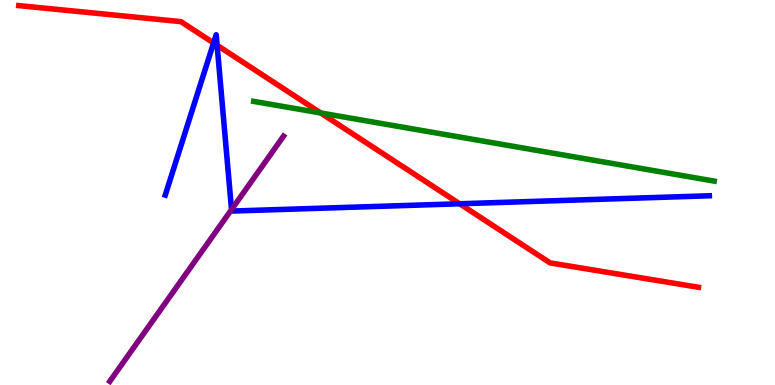[{'lines': ['blue', 'red'], 'intersections': [{'x': 2.76, 'y': 8.88}, {'x': 2.8, 'y': 8.82}, {'x': 5.93, 'y': 4.71}]}, {'lines': ['green', 'red'], 'intersections': [{'x': 4.14, 'y': 7.07}]}, {'lines': ['purple', 'red'], 'intersections': []}, {'lines': ['blue', 'green'], 'intersections': []}, {'lines': ['blue', 'purple'], 'intersections': [{'x': 2.99, 'y': 4.56}]}, {'lines': ['green', 'purple'], 'intersections': []}]